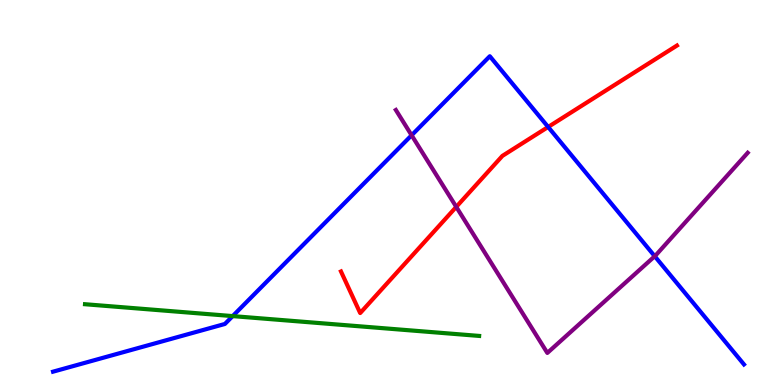[{'lines': ['blue', 'red'], 'intersections': [{'x': 7.07, 'y': 6.7}]}, {'lines': ['green', 'red'], 'intersections': []}, {'lines': ['purple', 'red'], 'intersections': [{'x': 5.89, 'y': 4.63}]}, {'lines': ['blue', 'green'], 'intersections': [{'x': 3.0, 'y': 1.79}]}, {'lines': ['blue', 'purple'], 'intersections': [{'x': 5.31, 'y': 6.49}, {'x': 8.45, 'y': 3.34}]}, {'lines': ['green', 'purple'], 'intersections': []}]